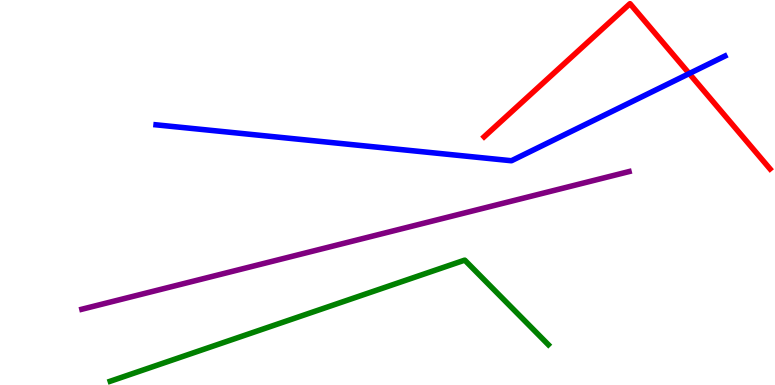[{'lines': ['blue', 'red'], 'intersections': [{'x': 8.89, 'y': 8.09}]}, {'lines': ['green', 'red'], 'intersections': []}, {'lines': ['purple', 'red'], 'intersections': []}, {'lines': ['blue', 'green'], 'intersections': []}, {'lines': ['blue', 'purple'], 'intersections': []}, {'lines': ['green', 'purple'], 'intersections': []}]